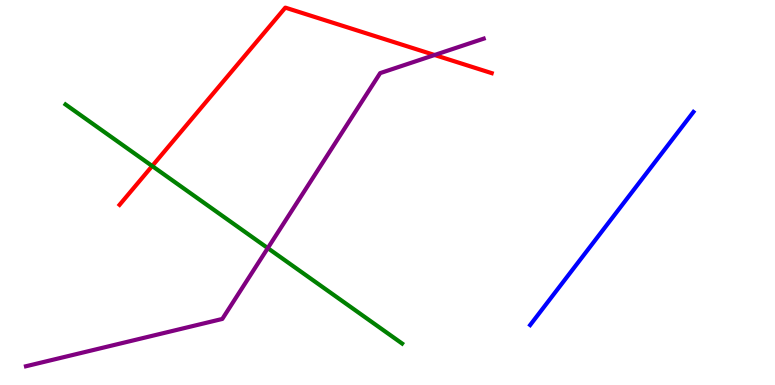[{'lines': ['blue', 'red'], 'intersections': []}, {'lines': ['green', 'red'], 'intersections': [{'x': 1.96, 'y': 5.69}]}, {'lines': ['purple', 'red'], 'intersections': [{'x': 5.61, 'y': 8.57}]}, {'lines': ['blue', 'green'], 'intersections': []}, {'lines': ['blue', 'purple'], 'intersections': []}, {'lines': ['green', 'purple'], 'intersections': [{'x': 3.46, 'y': 3.56}]}]